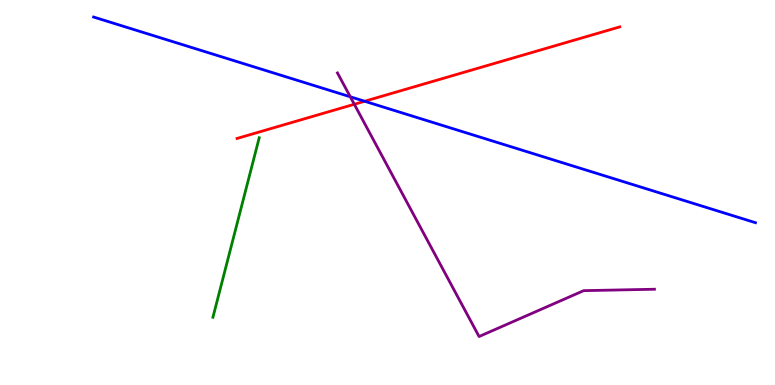[{'lines': ['blue', 'red'], 'intersections': [{'x': 4.71, 'y': 7.37}]}, {'lines': ['green', 'red'], 'intersections': []}, {'lines': ['purple', 'red'], 'intersections': [{'x': 4.57, 'y': 7.29}]}, {'lines': ['blue', 'green'], 'intersections': []}, {'lines': ['blue', 'purple'], 'intersections': [{'x': 4.52, 'y': 7.49}]}, {'lines': ['green', 'purple'], 'intersections': []}]